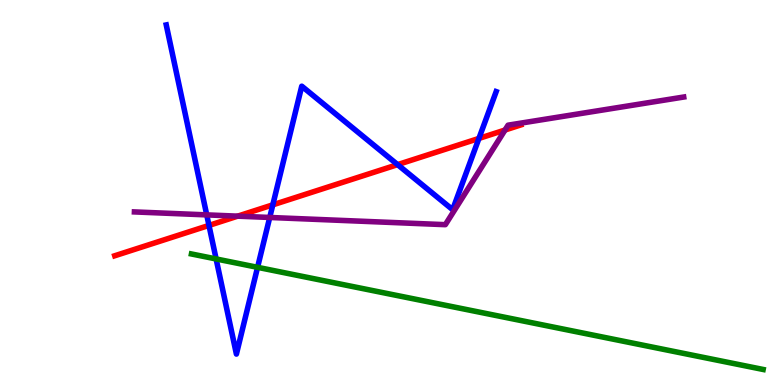[{'lines': ['blue', 'red'], 'intersections': [{'x': 2.7, 'y': 4.15}, {'x': 3.52, 'y': 4.68}, {'x': 5.13, 'y': 5.72}, {'x': 6.18, 'y': 6.4}]}, {'lines': ['green', 'red'], 'intersections': []}, {'lines': ['purple', 'red'], 'intersections': [{'x': 3.07, 'y': 4.39}, {'x': 6.52, 'y': 6.62}]}, {'lines': ['blue', 'green'], 'intersections': [{'x': 2.79, 'y': 3.27}, {'x': 3.32, 'y': 3.06}]}, {'lines': ['blue', 'purple'], 'intersections': [{'x': 2.67, 'y': 4.42}, {'x': 3.48, 'y': 4.35}]}, {'lines': ['green', 'purple'], 'intersections': []}]